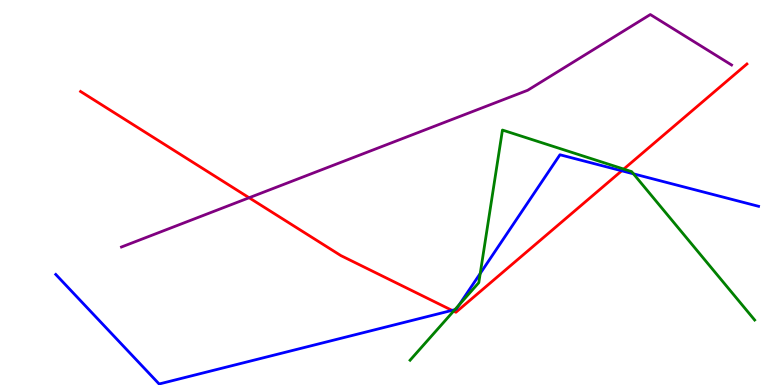[{'lines': ['blue', 'red'], 'intersections': [{'x': 5.83, 'y': 1.94}, {'x': 8.02, 'y': 5.56}]}, {'lines': ['green', 'red'], 'intersections': [{'x': 5.85, 'y': 1.92}, {'x': 8.05, 'y': 5.61}]}, {'lines': ['purple', 'red'], 'intersections': [{'x': 3.21, 'y': 4.86}]}, {'lines': ['blue', 'green'], 'intersections': [{'x': 5.87, 'y': 1.96}, {'x': 5.92, 'y': 2.08}, {'x': 6.2, 'y': 2.9}, {'x': 8.17, 'y': 5.48}]}, {'lines': ['blue', 'purple'], 'intersections': []}, {'lines': ['green', 'purple'], 'intersections': []}]